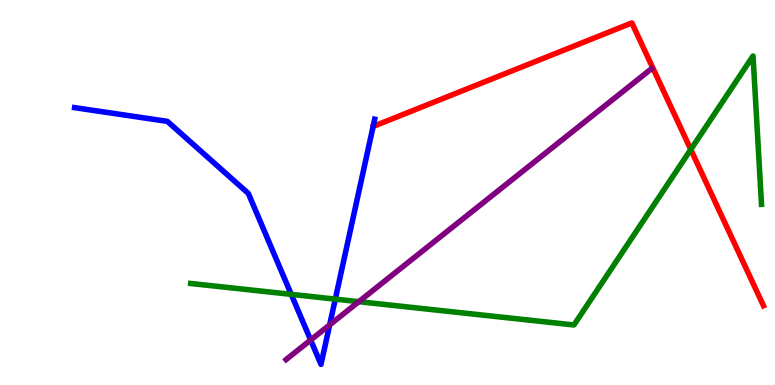[{'lines': ['blue', 'red'], 'intersections': []}, {'lines': ['green', 'red'], 'intersections': [{'x': 8.91, 'y': 6.12}]}, {'lines': ['purple', 'red'], 'intersections': []}, {'lines': ['blue', 'green'], 'intersections': [{'x': 3.76, 'y': 2.35}, {'x': 4.33, 'y': 2.23}]}, {'lines': ['blue', 'purple'], 'intersections': [{'x': 4.01, 'y': 1.17}, {'x': 4.25, 'y': 1.56}]}, {'lines': ['green', 'purple'], 'intersections': [{'x': 4.63, 'y': 2.16}]}]